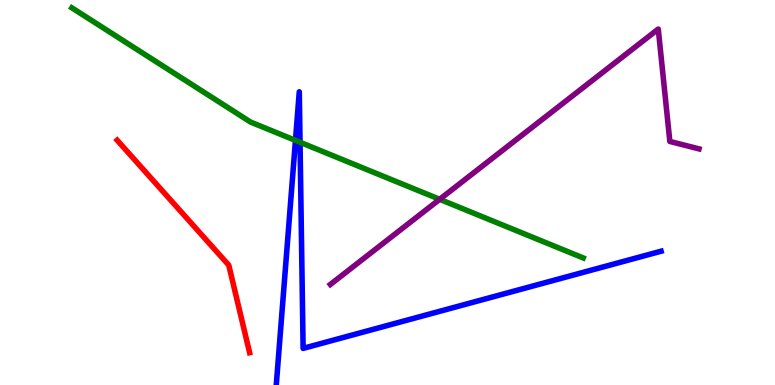[{'lines': ['blue', 'red'], 'intersections': []}, {'lines': ['green', 'red'], 'intersections': []}, {'lines': ['purple', 'red'], 'intersections': []}, {'lines': ['blue', 'green'], 'intersections': [{'x': 3.81, 'y': 6.35}, {'x': 3.87, 'y': 6.3}]}, {'lines': ['blue', 'purple'], 'intersections': []}, {'lines': ['green', 'purple'], 'intersections': [{'x': 5.67, 'y': 4.82}]}]